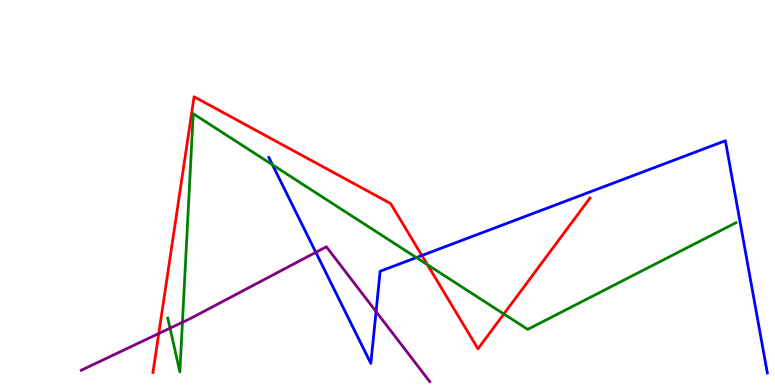[{'lines': ['blue', 'red'], 'intersections': [{'x': 5.44, 'y': 3.36}]}, {'lines': ['green', 'red'], 'intersections': [{'x': 5.51, 'y': 3.13}, {'x': 6.5, 'y': 1.84}]}, {'lines': ['purple', 'red'], 'intersections': [{'x': 2.05, 'y': 1.34}]}, {'lines': ['blue', 'green'], 'intersections': [{'x': 3.52, 'y': 5.72}, {'x': 5.37, 'y': 3.31}]}, {'lines': ['blue', 'purple'], 'intersections': [{'x': 4.08, 'y': 3.45}, {'x': 4.85, 'y': 1.91}]}, {'lines': ['green', 'purple'], 'intersections': [{'x': 2.19, 'y': 1.48}, {'x': 2.35, 'y': 1.63}]}]